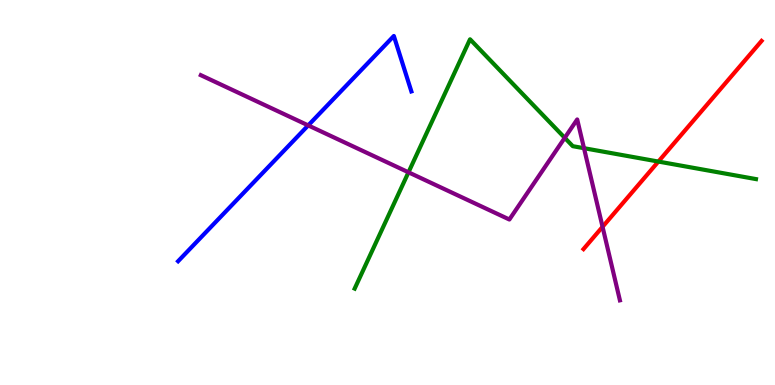[{'lines': ['blue', 'red'], 'intersections': []}, {'lines': ['green', 'red'], 'intersections': [{'x': 8.5, 'y': 5.8}]}, {'lines': ['purple', 'red'], 'intersections': [{'x': 7.77, 'y': 4.11}]}, {'lines': ['blue', 'green'], 'intersections': []}, {'lines': ['blue', 'purple'], 'intersections': [{'x': 3.98, 'y': 6.74}]}, {'lines': ['green', 'purple'], 'intersections': [{'x': 5.27, 'y': 5.52}, {'x': 7.29, 'y': 6.42}, {'x': 7.54, 'y': 6.15}]}]